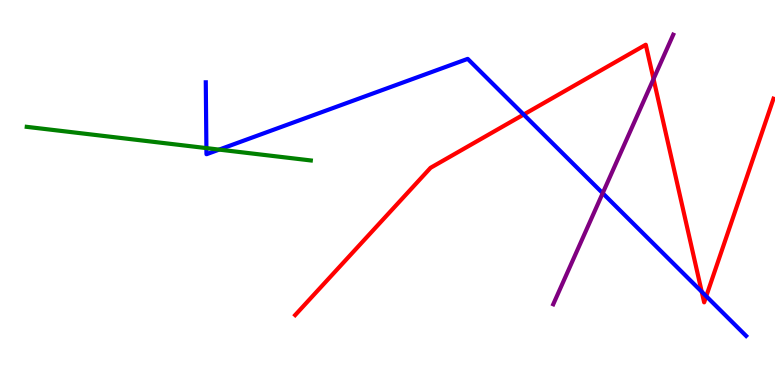[{'lines': ['blue', 'red'], 'intersections': [{'x': 6.76, 'y': 7.02}, {'x': 9.05, 'y': 2.42}, {'x': 9.11, 'y': 2.31}]}, {'lines': ['green', 'red'], 'intersections': []}, {'lines': ['purple', 'red'], 'intersections': [{'x': 8.43, 'y': 7.95}]}, {'lines': ['blue', 'green'], 'intersections': [{'x': 2.66, 'y': 6.15}, {'x': 2.83, 'y': 6.11}]}, {'lines': ['blue', 'purple'], 'intersections': [{'x': 7.78, 'y': 4.98}]}, {'lines': ['green', 'purple'], 'intersections': []}]